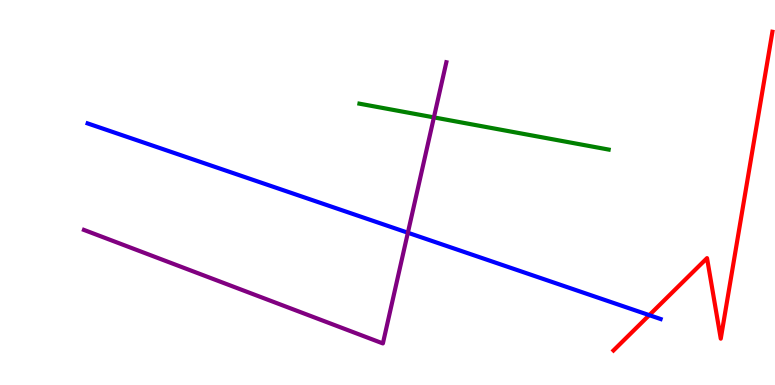[{'lines': ['blue', 'red'], 'intersections': [{'x': 8.38, 'y': 1.81}]}, {'lines': ['green', 'red'], 'intersections': []}, {'lines': ['purple', 'red'], 'intersections': []}, {'lines': ['blue', 'green'], 'intersections': []}, {'lines': ['blue', 'purple'], 'intersections': [{'x': 5.26, 'y': 3.95}]}, {'lines': ['green', 'purple'], 'intersections': [{'x': 5.6, 'y': 6.95}]}]